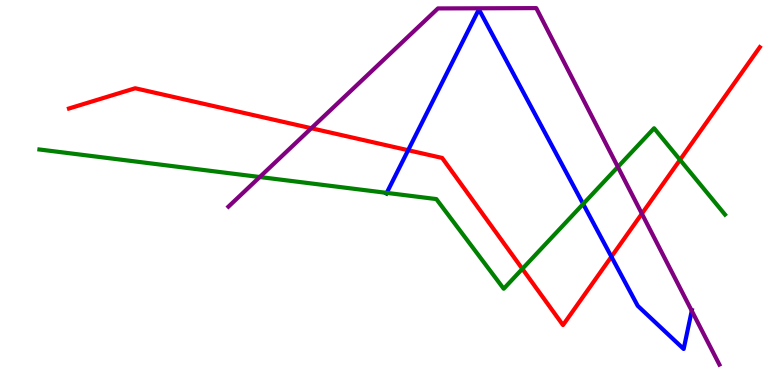[{'lines': ['blue', 'red'], 'intersections': [{'x': 5.27, 'y': 6.1}, {'x': 7.89, 'y': 3.33}]}, {'lines': ['green', 'red'], 'intersections': [{'x': 6.74, 'y': 3.02}, {'x': 8.77, 'y': 5.85}]}, {'lines': ['purple', 'red'], 'intersections': [{'x': 4.02, 'y': 6.67}, {'x': 8.28, 'y': 4.45}]}, {'lines': ['blue', 'green'], 'intersections': [{'x': 4.99, 'y': 4.99}, {'x': 7.52, 'y': 4.7}]}, {'lines': ['blue', 'purple'], 'intersections': [{'x': 8.93, 'y': 1.93}]}, {'lines': ['green', 'purple'], 'intersections': [{'x': 3.35, 'y': 5.4}, {'x': 7.97, 'y': 5.66}]}]